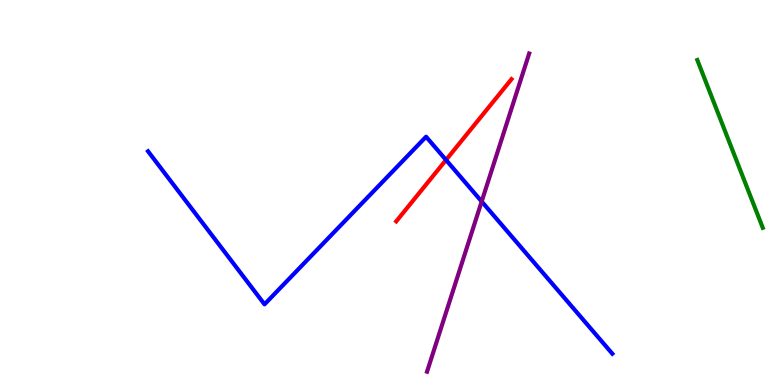[{'lines': ['blue', 'red'], 'intersections': [{'x': 5.76, 'y': 5.85}]}, {'lines': ['green', 'red'], 'intersections': []}, {'lines': ['purple', 'red'], 'intersections': []}, {'lines': ['blue', 'green'], 'intersections': []}, {'lines': ['blue', 'purple'], 'intersections': [{'x': 6.22, 'y': 4.77}]}, {'lines': ['green', 'purple'], 'intersections': []}]